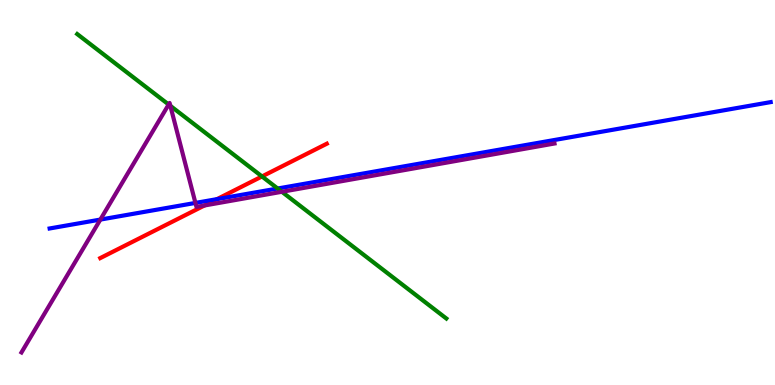[{'lines': ['blue', 'red'], 'intersections': [{'x': 2.8, 'y': 4.83}]}, {'lines': ['green', 'red'], 'intersections': [{'x': 3.38, 'y': 5.42}]}, {'lines': ['purple', 'red'], 'intersections': [{'x': 2.64, 'y': 4.66}]}, {'lines': ['blue', 'green'], 'intersections': [{'x': 3.58, 'y': 5.1}]}, {'lines': ['blue', 'purple'], 'intersections': [{'x': 1.29, 'y': 4.3}, {'x': 2.52, 'y': 4.73}]}, {'lines': ['green', 'purple'], 'intersections': [{'x': 2.18, 'y': 7.28}, {'x': 2.2, 'y': 7.25}, {'x': 3.64, 'y': 5.02}]}]